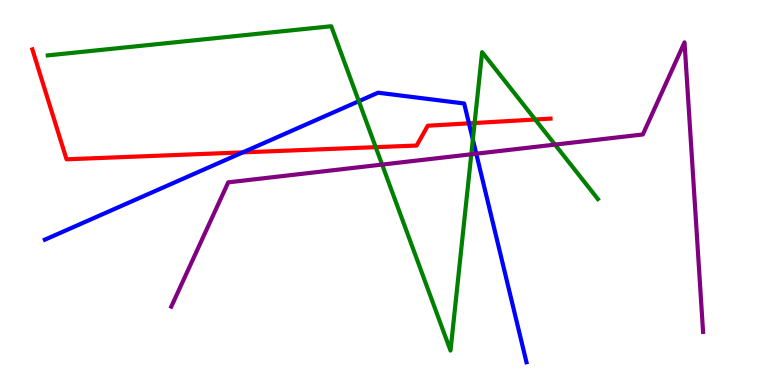[{'lines': ['blue', 'red'], 'intersections': [{'x': 3.13, 'y': 6.04}, {'x': 6.05, 'y': 6.8}]}, {'lines': ['green', 'red'], 'intersections': [{'x': 4.85, 'y': 6.18}, {'x': 6.12, 'y': 6.8}, {'x': 6.91, 'y': 6.9}]}, {'lines': ['purple', 'red'], 'intersections': []}, {'lines': ['blue', 'green'], 'intersections': [{'x': 4.63, 'y': 7.37}, {'x': 6.1, 'y': 6.38}]}, {'lines': ['blue', 'purple'], 'intersections': [{'x': 6.15, 'y': 6.01}]}, {'lines': ['green', 'purple'], 'intersections': [{'x': 4.93, 'y': 5.73}, {'x': 6.08, 'y': 5.99}, {'x': 7.16, 'y': 6.24}]}]